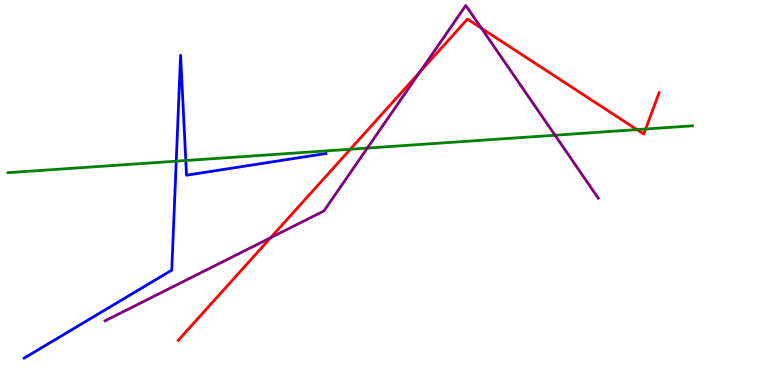[{'lines': ['blue', 'red'], 'intersections': []}, {'lines': ['green', 'red'], 'intersections': [{'x': 4.52, 'y': 6.12}, {'x': 8.22, 'y': 6.63}, {'x': 8.33, 'y': 6.65}]}, {'lines': ['purple', 'red'], 'intersections': [{'x': 3.49, 'y': 3.83}, {'x': 5.42, 'y': 8.13}, {'x': 6.21, 'y': 9.27}]}, {'lines': ['blue', 'green'], 'intersections': [{'x': 2.27, 'y': 5.81}, {'x': 2.4, 'y': 5.83}]}, {'lines': ['blue', 'purple'], 'intersections': []}, {'lines': ['green', 'purple'], 'intersections': [{'x': 4.74, 'y': 6.15}, {'x': 7.16, 'y': 6.49}]}]